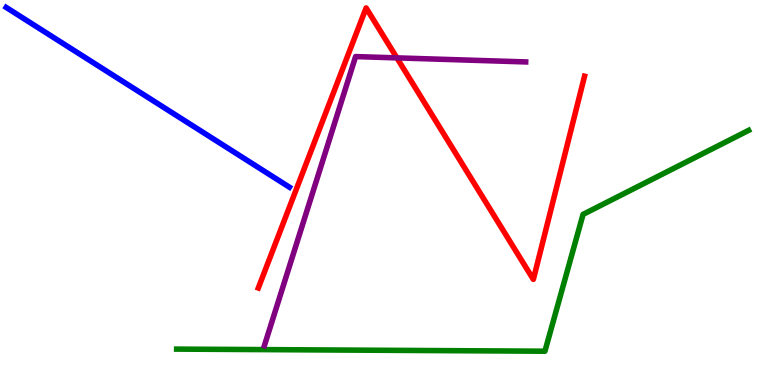[{'lines': ['blue', 'red'], 'intersections': []}, {'lines': ['green', 'red'], 'intersections': []}, {'lines': ['purple', 'red'], 'intersections': [{'x': 5.12, 'y': 8.5}]}, {'lines': ['blue', 'green'], 'intersections': []}, {'lines': ['blue', 'purple'], 'intersections': []}, {'lines': ['green', 'purple'], 'intersections': []}]